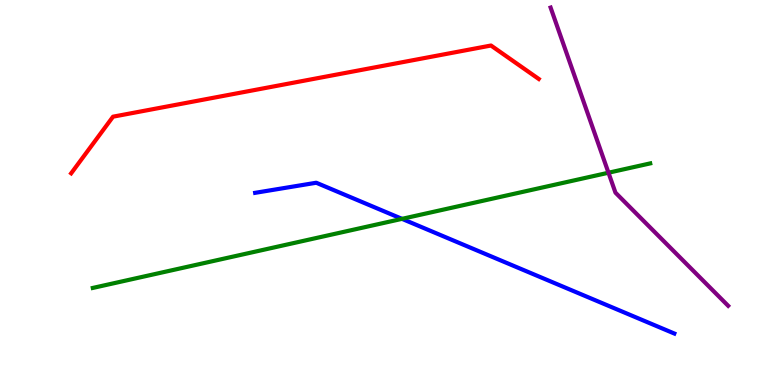[{'lines': ['blue', 'red'], 'intersections': []}, {'lines': ['green', 'red'], 'intersections': []}, {'lines': ['purple', 'red'], 'intersections': []}, {'lines': ['blue', 'green'], 'intersections': [{'x': 5.19, 'y': 4.32}]}, {'lines': ['blue', 'purple'], 'intersections': []}, {'lines': ['green', 'purple'], 'intersections': [{'x': 7.85, 'y': 5.51}]}]